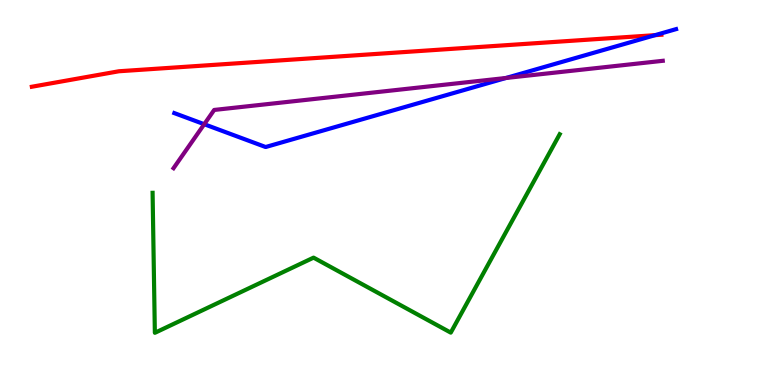[{'lines': ['blue', 'red'], 'intersections': [{'x': 8.45, 'y': 9.09}]}, {'lines': ['green', 'red'], 'intersections': []}, {'lines': ['purple', 'red'], 'intersections': []}, {'lines': ['blue', 'green'], 'intersections': []}, {'lines': ['blue', 'purple'], 'intersections': [{'x': 2.64, 'y': 6.77}, {'x': 6.53, 'y': 7.97}]}, {'lines': ['green', 'purple'], 'intersections': []}]